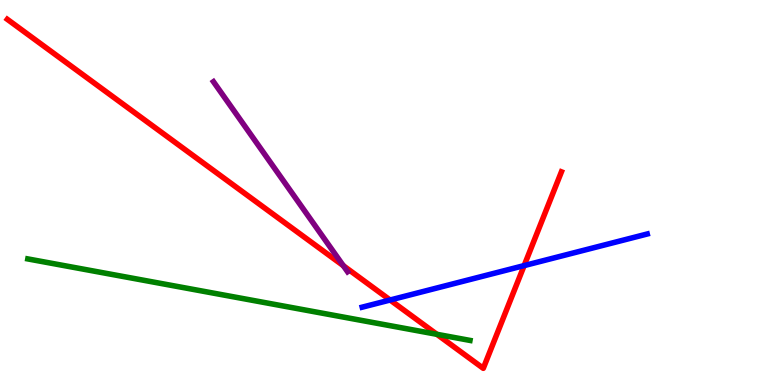[{'lines': ['blue', 'red'], 'intersections': [{'x': 5.03, 'y': 2.21}, {'x': 6.76, 'y': 3.1}]}, {'lines': ['green', 'red'], 'intersections': [{'x': 5.64, 'y': 1.32}]}, {'lines': ['purple', 'red'], 'intersections': [{'x': 4.43, 'y': 3.1}]}, {'lines': ['blue', 'green'], 'intersections': []}, {'lines': ['blue', 'purple'], 'intersections': []}, {'lines': ['green', 'purple'], 'intersections': []}]